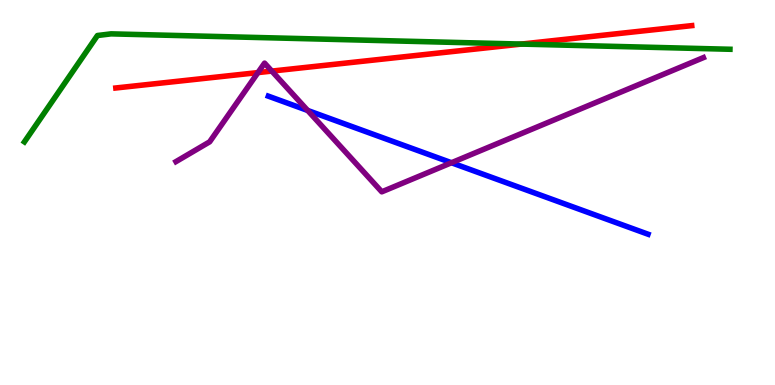[{'lines': ['blue', 'red'], 'intersections': []}, {'lines': ['green', 'red'], 'intersections': [{'x': 6.73, 'y': 8.86}]}, {'lines': ['purple', 'red'], 'intersections': [{'x': 3.33, 'y': 8.11}, {'x': 3.51, 'y': 8.15}]}, {'lines': ['blue', 'green'], 'intersections': []}, {'lines': ['blue', 'purple'], 'intersections': [{'x': 3.97, 'y': 7.13}, {'x': 5.83, 'y': 5.77}]}, {'lines': ['green', 'purple'], 'intersections': []}]